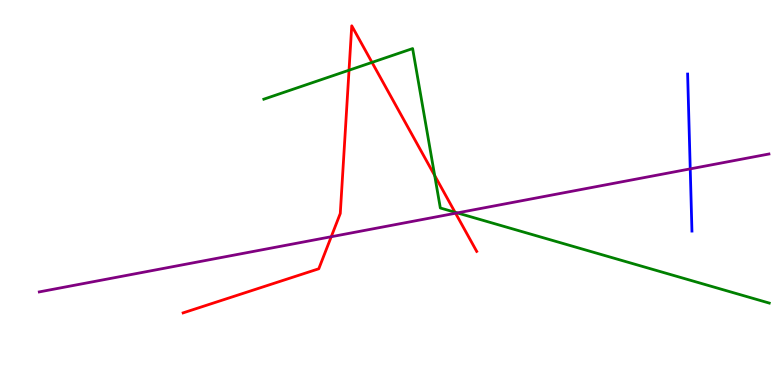[{'lines': ['blue', 'red'], 'intersections': []}, {'lines': ['green', 'red'], 'intersections': [{'x': 4.5, 'y': 8.18}, {'x': 4.8, 'y': 8.38}, {'x': 5.61, 'y': 5.44}, {'x': 5.87, 'y': 4.49}]}, {'lines': ['purple', 'red'], 'intersections': [{'x': 4.27, 'y': 3.85}, {'x': 5.88, 'y': 4.46}]}, {'lines': ['blue', 'green'], 'intersections': []}, {'lines': ['blue', 'purple'], 'intersections': [{'x': 8.91, 'y': 5.61}]}, {'lines': ['green', 'purple'], 'intersections': [{'x': 5.9, 'y': 4.47}]}]